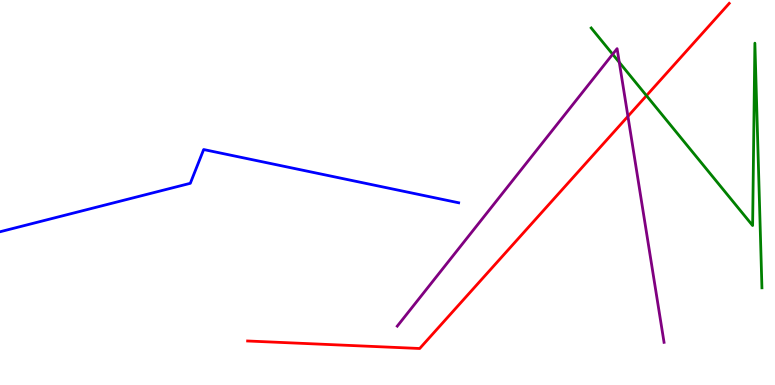[{'lines': ['blue', 'red'], 'intersections': []}, {'lines': ['green', 'red'], 'intersections': [{'x': 8.34, 'y': 7.52}]}, {'lines': ['purple', 'red'], 'intersections': [{'x': 8.1, 'y': 6.98}]}, {'lines': ['blue', 'green'], 'intersections': []}, {'lines': ['blue', 'purple'], 'intersections': []}, {'lines': ['green', 'purple'], 'intersections': [{'x': 7.91, 'y': 8.59}, {'x': 7.99, 'y': 8.38}]}]